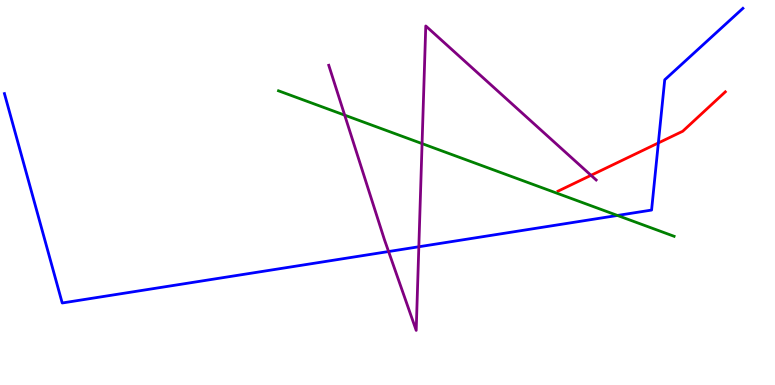[{'lines': ['blue', 'red'], 'intersections': [{'x': 8.49, 'y': 6.29}]}, {'lines': ['green', 'red'], 'intersections': []}, {'lines': ['purple', 'red'], 'intersections': [{'x': 7.63, 'y': 5.45}]}, {'lines': ['blue', 'green'], 'intersections': [{'x': 7.97, 'y': 4.4}]}, {'lines': ['blue', 'purple'], 'intersections': [{'x': 5.01, 'y': 3.47}, {'x': 5.4, 'y': 3.59}]}, {'lines': ['green', 'purple'], 'intersections': [{'x': 4.45, 'y': 7.01}, {'x': 5.45, 'y': 6.27}]}]